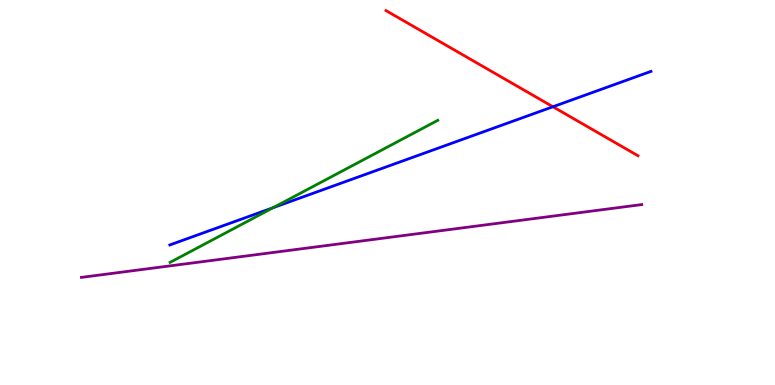[{'lines': ['blue', 'red'], 'intersections': [{'x': 7.13, 'y': 7.23}]}, {'lines': ['green', 'red'], 'intersections': []}, {'lines': ['purple', 'red'], 'intersections': []}, {'lines': ['blue', 'green'], 'intersections': [{'x': 3.52, 'y': 4.61}]}, {'lines': ['blue', 'purple'], 'intersections': []}, {'lines': ['green', 'purple'], 'intersections': []}]